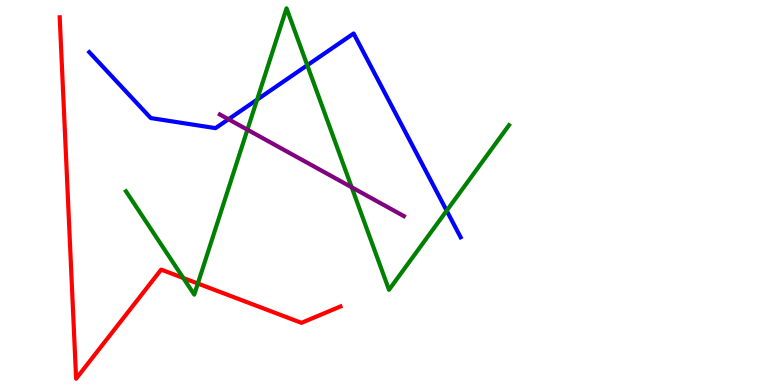[{'lines': ['blue', 'red'], 'intersections': []}, {'lines': ['green', 'red'], 'intersections': [{'x': 2.37, 'y': 2.78}, {'x': 2.55, 'y': 2.64}]}, {'lines': ['purple', 'red'], 'intersections': []}, {'lines': ['blue', 'green'], 'intersections': [{'x': 3.32, 'y': 7.41}, {'x': 3.96, 'y': 8.3}, {'x': 5.76, 'y': 4.53}]}, {'lines': ['blue', 'purple'], 'intersections': [{'x': 2.95, 'y': 6.9}]}, {'lines': ['green', 'purple'], 'intersections': [{'x': 3.19, 'y': 6.63}, {'x': 4.54, 'y': 5.14}]}]